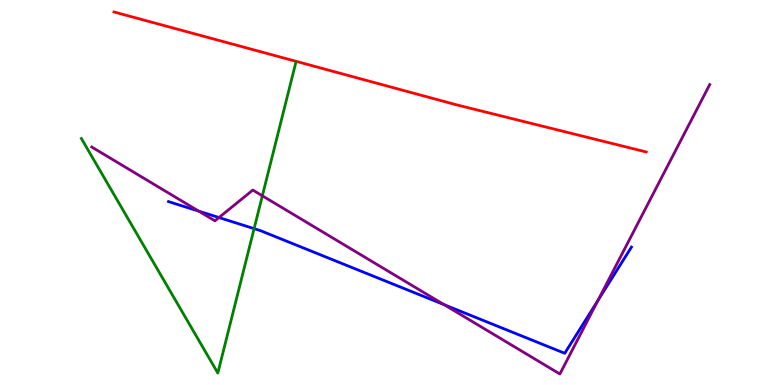[{'lines': ['blue', 'red'], 'intersections': []}, {'lines': ['green', 'red'], 'intersections': []}, {'lines': ['purple', 'red'], 'intersections': []}, {'lines': ['blue', 'green'], 'intersections': [{'x': 3.28, 'y': 4.06}]}, {'lines': ['blue', 'purple'], 'intersections': [{'x': 2.56, 'y': 4.52}, {'x': 2.83, 'y': 4.35}, {'x': 5.73, 'y': 2.09}, {'x': 7.72, 'y': 2.2}]}, {'lines': ['green', 'purple'], 'intersections': [{'x': 3.39, 'y': 4.91}]}]